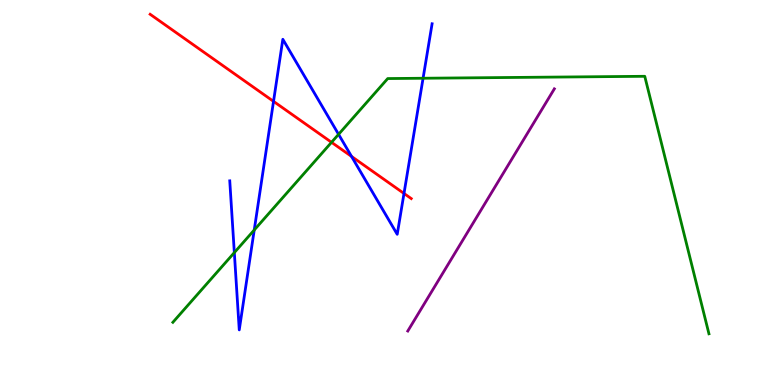[{'lines': ['blue', 'red'], 'intersections': [{'x': 3.53, 'y': 7.37}, {'x': 4.54, 'y': 5.94}, {'x': 5.21, 'y': 4.97}]}, {'lines': ['green', 'red'], 'intersections': [{'x': 4.28, 'y': 6.3}]}, {'lines': ['purple', 'red'], 'intersections': []}, {'lines': ['blue', 'green'], 'intersections': [{'x': 3.02, 'y': 3.44}, {'x': 3.28, 'y': 4.03}, {'x': 4.37, 'y': 6.51}, {'x': 5.46, 'y': 7.97}]}, {'lines': ['blue', 'purple'], 'intersections': []}, {'lines': ['green', 'purple'], 'intersections': []}]